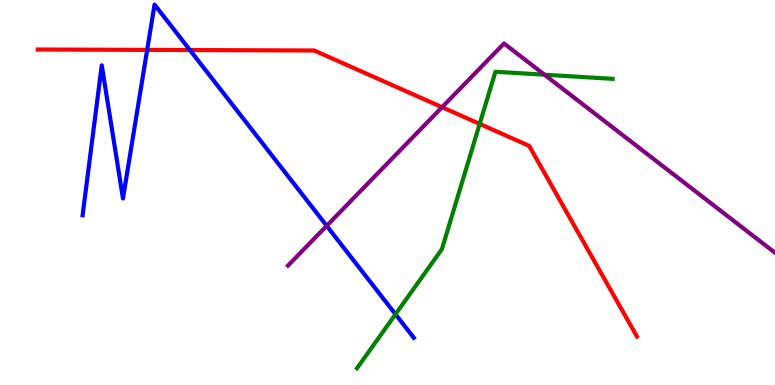[{'lines': ['blue', 'red'], 'intersections': [{'x': 1.9, 'y': 8.7}, {'x': 2.45, 'y': 8.7}]}, {'lines': ['green', 'red'], 'intersections': [{'x': 6.19, 'y': 6.78}]}, {'lines': ['purple', 'red'], 'intersections': [{'x': 5.7, 'y': 7.22}]}, {'lines': ['blue', 'green'], 'intersections': [{'x': 5.1, 'y': 1.84}]}, {'lines': ['blue', 'purple'], 'intersections': [{'x': 4.22, 'y': 4.13}]}, {'lines': ['green', 'purple'], 'intersections': [{'x': 7.03, 'y': 8.06}]}]